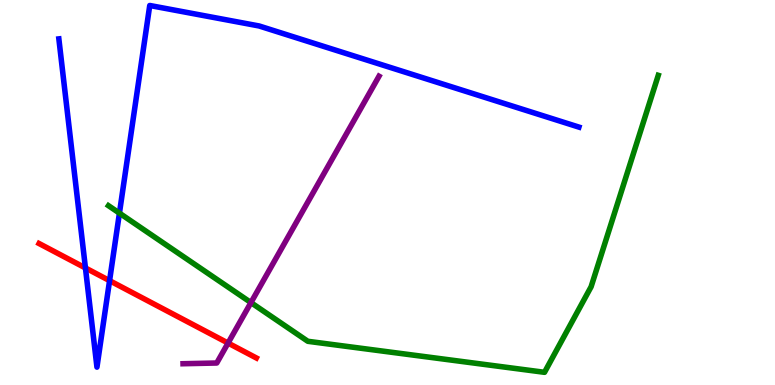[{'lines': ['blue', 'red'], 'intersections': [{'x': 1.1, 'y': 3.04}, {'x': 1.41, 'y': 2.71}]}, {'lines': ['green', 'red'], 'intersections': []}, {'lines': ['purple', 'red'], 'intersections': [{'x': 2.94, 'y': 1.09}]}, {'lines': ['blue', 'green'], 'intersections': [{'x': 1.54, 'y': 4.46}]}, {'lines': ['blue', 'purple'], 'intersections': []}, {'lines': ['green', 'purple'], 'intersections': [{'x': 3.24, 'y': 2.14}]}]